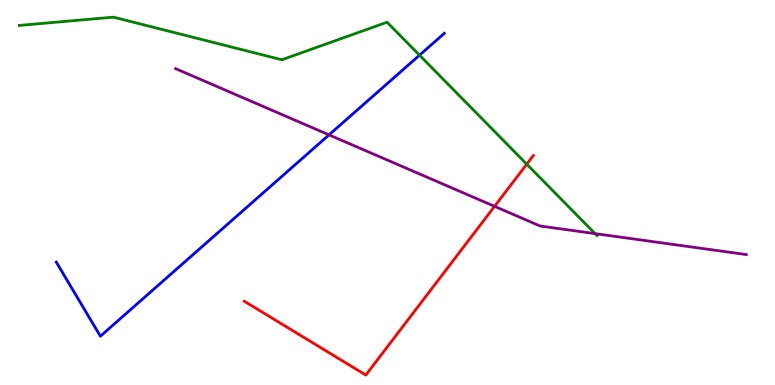[{'lines': ['blue', 'red'], 'intersections': []}, {'lines': ['green', 'red'], 'intersections': [{'x': 6.8, 'y': 5.74}]}, {'lines': ['purple', 'red'], 'intersections': [{'x': 6.38, 'y': 4.64}]}, {'lines': ['blue', 'green'], 'intersections': [{'x': 5.41, 'y': 8.57}]}, {'lines': ['blue', 'purple'], 'intersections': [{'x': 4.25, 'y': 6.5}]}, {'lines': ['green', 'purple'], 'intersections': [{'x': 7.68, 'y': 3.93}]}]